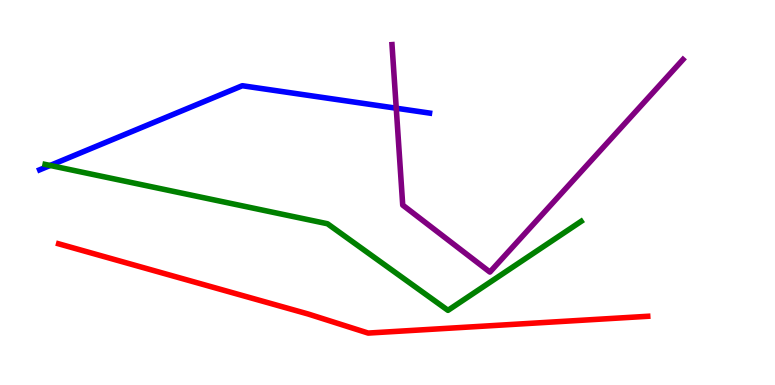[{'lines': ['blue', 'red'], 'intersections': []}, {'lines': ['green', 'red'], 'intersections': []}, {'lines': ['purple', 'red'], 'intersections': []}, {'lines': ['blue', 'green'], 'intersections': [{'x': 0.647, 'y': 5.7}]}, {'lines': ['blue', 'purple'], 'intersections': [{'x': 5.11, 'y': 7.19}]}, {'lines': ['green', 'purple'], 'intersections': []}]